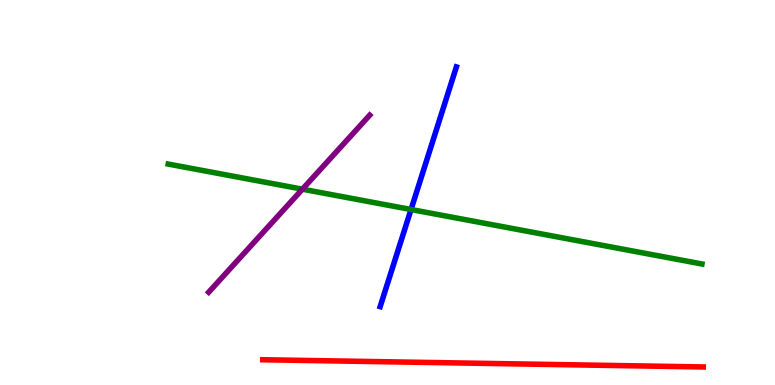[{'lines': ['blue', 'red'], 'intersections': []}, {'lines': ['green', 'red'], 'intersections': []}, {'lines': ['purple', 'red'], 'intersections': []}, {'lines': ['blue', 'green'], 'intersections': [{'x': 5.3, 'y': 4.56}]}, {'lines': ['blue', 'purple'], 'intersections': []}, {'lines': ['green', 'purple'], 'intersections': [{'x': 3.9, 'y': 5.09}]}]